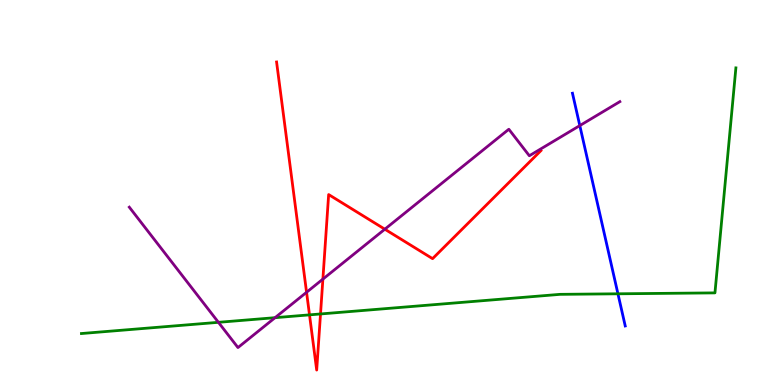[{'lines': ['blue', 'red'], 'intersections': []}, {'lines': ['green', 'red'], 'intersections': [{'x': 3.99, 'y': 1.82}, {'x': 4.14, 'y': 1.85}]}, {'lines': ['purple', 'red'], 'intersections': [{'x': 3.96, 'y': 2.41}, {'x': 4.17, 'y': 2.75}, {'x': 4.97, 'y': 4.05}]}, {'lines': ['blue', 'green'], 'intersections': [{'x': 7.97, 'y': 2.37}]}, {'lines': ['blue', 'purple'], 'intersections': [{'x': 7.48, 'y': 6.74}]}, {'lines': ['green', 'purple'], 'intersections': [{'x': 2.82, 'y': 1.63}, {'x': 3.55, 'y': 1.75}]}]